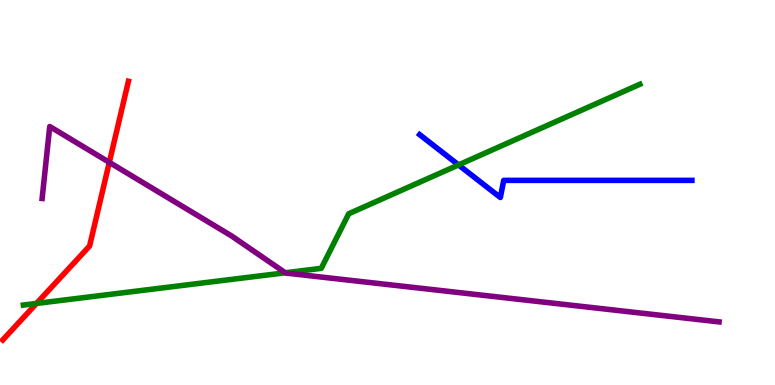[{'lines': ['blue', 'red'], 'intersections': []}, {'lines': ['green', 'red'], 'intersections': [{'x': 0.471, 'y': 2.12}]}, {'lines': ['purple', 'red'], 'intersections': [{'x': 1.41, 'y': 5.78}]}, {'lines': ['blue', 'green'], 'intersections': [{'x': 5.92, 'y': 5.72}]}, {'lines': ['blue', 'purple'], 'intersections': []}, {'lines': ['green', 'purple'], 'intersections': [{'x': 3.68, 'y': 2.92}]}]